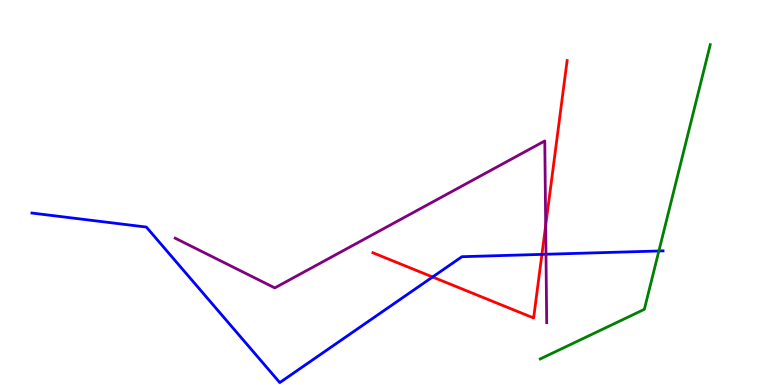[{'lines': ['blue', 'red'], 'intersections': [{'x': 5.58, 'y': 2.81}, {'x': 6.99, 'y': 3.39}]}, {'lines': ['green', 'red'], 'intersections': []}, {'lines': ['purple', 'red'], 'intersections': [{'x': 7.04, 'y': 4.14}]}, {'lines': ['blue', 'green'], 'intersections': [{'x': 8.5, 'y': 3.48}]}, {'lines': ['blue', 'purple'], 'intersections': [{'x': 7.04, 'y': 3.4}]}, {'lines': ['green', 'purple'], 'intersections': []}]